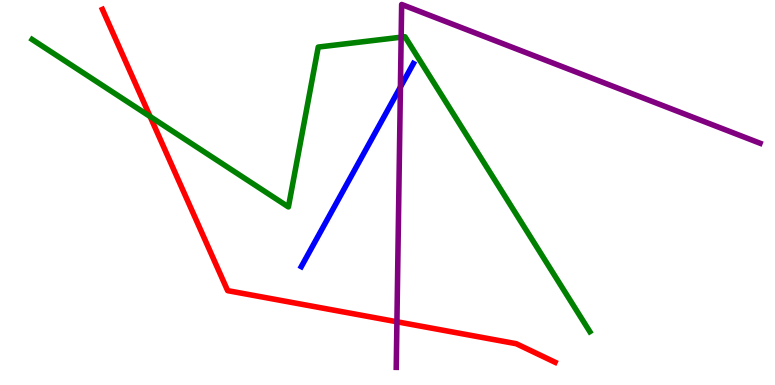[{'lines': ['blue', 'red'], 'intersections': []}, {'lines': ['green', 'red'], 'intersections': [{'x': 1.94, 'y': 6.97}]}, {'lines': ['purple', 'red'], 'intersections': [{'x': 5.12, 'y': 1.64}]}, {'lines': ['blue', 'green'], 'intersections': []}, {'lines': ['blue', 'purple'], 'intersections': [{'x': 5.17, 'y': 7.74}]}, {'lines': ['green', 'purple'], 'intersections': [{'x': 5.18, 'y': 9.03}]}]